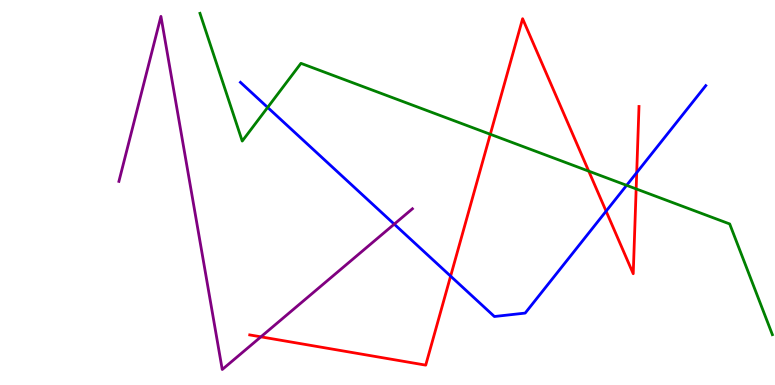[{'lines': ['blue', 'red'], 'intersections': [{'x': 5.81, 'y': 2.83}, {'x': 7.82, 'y': 4.51}, {'x': 8.22, 'y': 5.52}]}, {'lines': ['green', 'red'], 'intersections': [{'x': 6.33, 'y': 6.51}, {'x': 7.6, 'y': 5.55}, {'x': 8.21, 'y': 5.09}]}, {'lines': ['purple', 'red'], 'intersections': [{'x': 3.37, 'y': 1.25}]}, {'lines': ['blue', 'green'], 'intersections': [{'x': 3.45, 'y': 7.21}, {'x': 8.09, 'y': 5.19}]}, {'lines': ['blue', 'purple'], 'intersections': [{'x': 5.09, 'y': 4.18}]}, {'lines': ['green', 'purple'], 'intersections': []}]